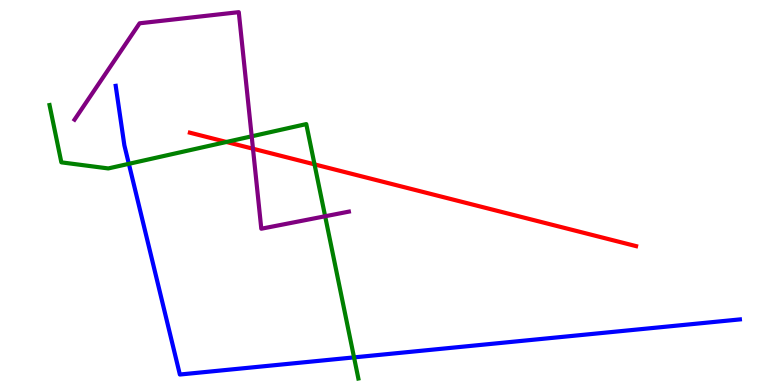[{'lines': ['blue', 'red'], 'intersections': []}, {'lines': ['green', 'red'], 'intersections': [{'x': 2.92, 'y': 6.31}, {'x': 4.06, 'y': 5.73}]}, {'lines': ['purple', 'red'], 'intersections': [{'x': 3.26, 'y': 6.14}]}, {'lines': ['blue', 'green'], 'intersections': [{'x': 1.66, 'y': 5.74}, {'x': 4.57, 'y': 0.717}]}, {'lines': ['blue', 'purple'], 'intersections': []}, {'lines': ['green', 'purple'], 'intersections': [{'x': 3.25, 'y': 6.46}, {'x': 4.2, 'y': 4.38}]}]